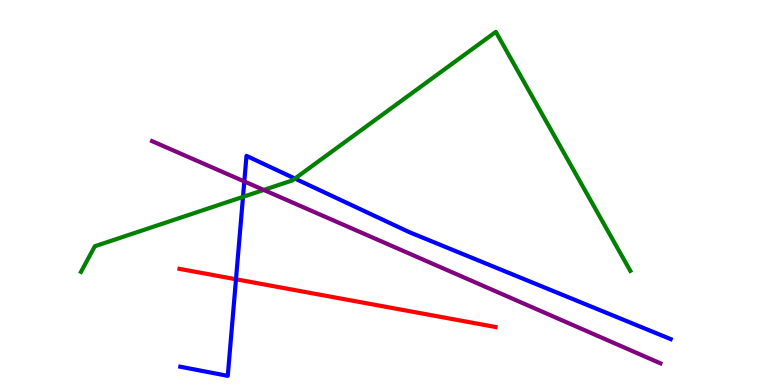[{'lines': ['blue', 'red'], 'intersections': [{'x': 3.04, 'y': 2.75}]}, {'lines': ['green', 'red'], 'intersections': []}, {'lines': ['purple', 'red'], 'intersections': []}, {'lines': ['blue', 'green'], 'intersections': [{'x': 3.14, 'y': 4.89}, {'x': 3.81, 'y': 5.36}]}, {'lines': ['blue', 'purple'], 'intersections': [{'x': 3.15, 'y': 5.29}]}, {'lines': ['green', 'purple'], 'intersections': [{'x': 3.4, 'y': 5.07}]}]